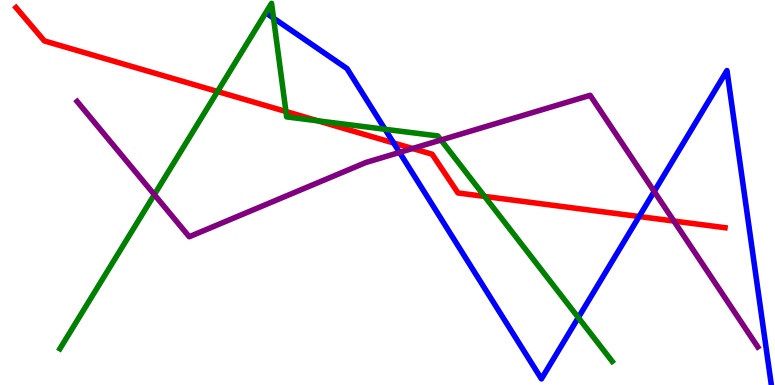[{'lines': ['blue', 'red'], 'intersections': [{'x': 5.08, 'y': 6.29}, {'x': 8.25, 'y': 4.38}]}, {'lines': ['green', 'red'], 'intersections': [{'x': 2.81, 'y': 7.62}, {'x': 3.69, 'y': 7.1}, {'x': 4.1, 'y': 6.86}, {'x': 6.25, 'y': 4.9}]}, {'lines': ['purple', 'red'], 'intersections': [{'x': 5.32, 'y': 6.14}, {'x': 8.7, 'y': 4.26}]}, {'lines': ['blue', 'green'], 'intersections': [{'x': 3.53, 'y': 9.53}, {'x': 4.97, 'y': 6.64}, {'x': 7.46, 'y': 1.75}]}, {'lines': ['blue', 'purple'], 'intersections': [{'x': 5.16, 'y': 6.04}, {'x': 8.44, 'y': 5.03}]}, {'lines': ['green', 'purple'], 'intersections': [{'x': 1.99, 'y': 4.94}, {'x': 5.69, 'y': 6.36}]}]